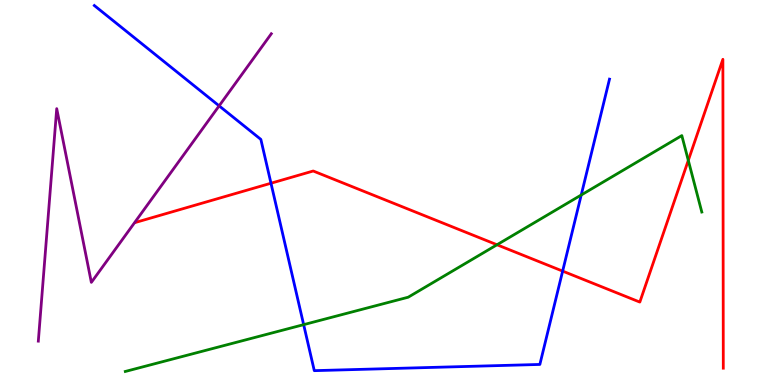[{'lines': ['blue', 'red'], 'intersections': [{'x': 3.5, 'y': 5.24}, {'x': 7.26, 'y': 2.96}]}, {'lines': ['green', 'red'], 'intersections': [{'x': 6.41, 'y': 3.64}, {'x': 8.88, 'y': 5.83}]}, {'lines': ['purple', 'red'], 'intersections': []}, {'lines': ['blue', 'green'], 'intersections': [{'x': 3.92, 'y': 1.57}, {'x': 7.5, 'y': 4.93}]}, {'lines': ['blue', 'purple'], 'intersections': [{'x': 2.83, 'y': 7.25}]}, {'lines': ['green', 'purple'], 'intersections': []}]